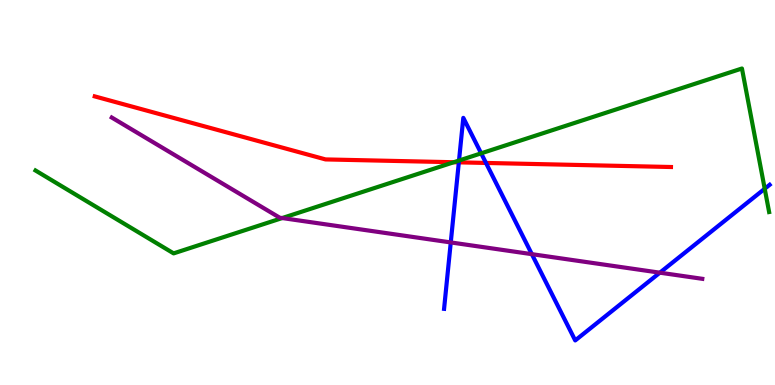[{'lines': ['blue', 'red'], 'intersections': [{'x': 5.92, 'y': 5.78}, {'x': 6.27, 'y': 5.77}]}, {'lines': ['green', 'red'], 'intersections': [{'x': 5.86, 'y': 5.79}]}, {'lines': ['purple', 'red'], 'intersections': []}, {'lines': ['blue', 'green'], 'intersections': [{'x': 5.92, 'y': 5.83}, {'x': 6.21, 'y': 6.02}, {'x': 9.87, 'y': 5.1}]}, {'lines': ['blue', 'purple'], 'intersections': [{'x': 5.82, 'y': 3.7}, {'x': 6.86, 'y': 3.4}, {'x': 8.51, 'y': 2.92}]}, {'lines': ['green', 'purple'], 'intersections': [{'x': 3.64, 'y': 4.34}]}]